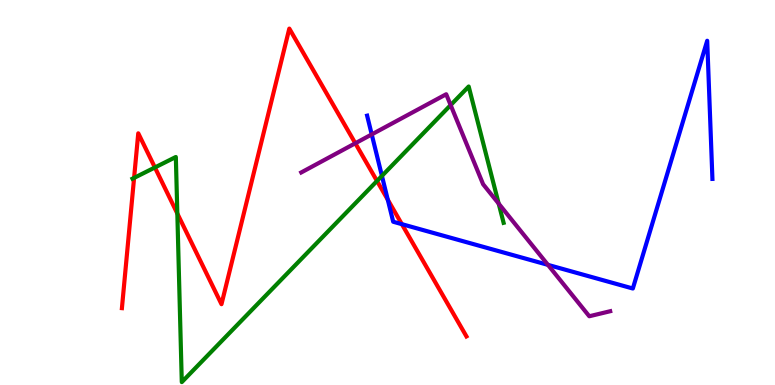[{'lines': ['blue', 'red'], 'intersections': [{'x': 5.0, 'y': 4.81}, {'x': 5.19, 'y': 4.18}]}, {'lines': ['green', 'red'], 'intersections': [{'x': 1.73, 'y': 5.38}, {'x': 2.0, 'y': 5.65}, {'x': 2.29, 'y': 4.45}, {'x': 4.86, 'y': 5.3}]}, {'lines': ['purple', 'red'], 'intersections': [{'x': 4.58, 'y': 6.28}]}, {'lines': ['blue', 'green'], 'intersections': [{'x': 4.93, 'y': 5.43}]}, {'lines': ['blue', 'purple'], 'intersections': [{'x': 4.8, 'y': 6.51}, {'x': 7.07, 'y': 3.12}]}, {'lines': ['green', 'purple'], 'intersections': [{'x': 5.81, 'y': 7.27}, {'x': 6.43, 'y': 4.71}]}]